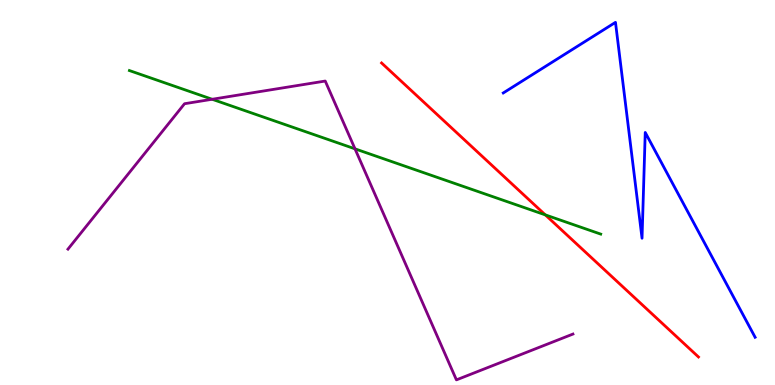[{'lines': ['blue', 'red'], 'intersections': []}, {'lines': ['green', 'red'], 'intersections': [{'x': 7.04, 'y': 4.42}]}, {'lines': ['purple', 'red'], 'intersections': []}, {'lines': ['blue', 'green'], 'intersections': []}, {'lines': ['blue', 'purple'], 'intersections': []}, {'lines': ['green', 'purple'], 'intersections': [{'x': 2.74, 'y': 7.42}, {'x': 4.58, 'y': 6.13}]}]